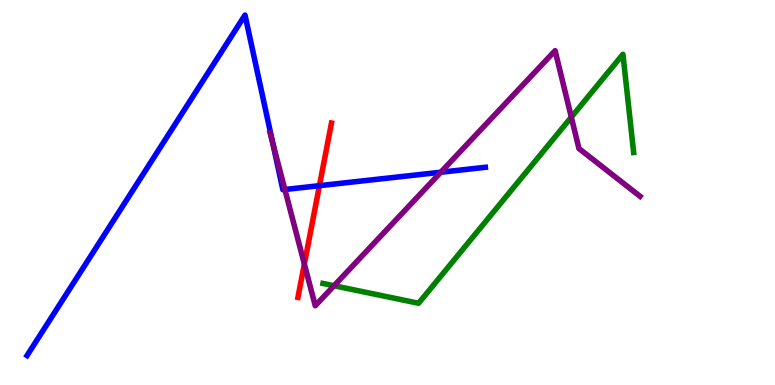[{'lines': ['blue', 'red'], 'intersections': [{'x': 4.12, 'y': 5.18}]}, {'lines': ['green', 'red'], 'intersections': []}, {'lines': ['purple', 'red'], 'intersections': [{'x': 3.93, 'y': 3.14}]}, {'lines': ['blue', 'green'], 'intersections': []}, {'lines': ['blue', 'purple'], 'intersections': [{'x': 3.52, 'y': 6.27}, {'x': 3.68, 'y': 5.08}, {'x': 5.69, 'y': 5.53}]}, {'lines': ['green', 'purple'], 'intersections': [{'x': 4.31, 'y': 2.58}, {'x': 7.37, 'y': 6.96}]}]